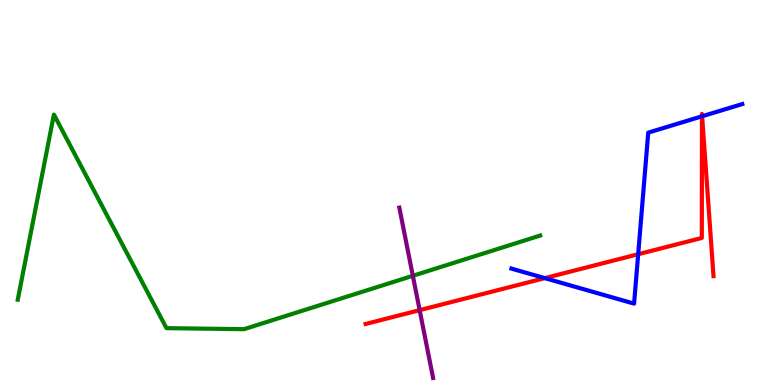[{'lines': ['blue', 'red'], 'intersections': [{'x': 7.03, 'y': 2.78}, {'x': 8.23, 'y': 3.4}, {'x': 9.06, 'y': 6.98}, {'x': 9.06, 'y': 6.98}]}, {'lines': ['green', 'red'], 'intersections': []}, {'lines': ['purple', 'red'], 'intersections': [{'x': 5.41, 'y': 1.94}]}, {'lines': ['blue', 'green'], 'intersections': []}, {'lines': ['blue', 'purple'], 'intersections': []}, {'lines': ['green', 'purple'], 'intersections': [{'x': 5.33, 'y': 2.84}]}]